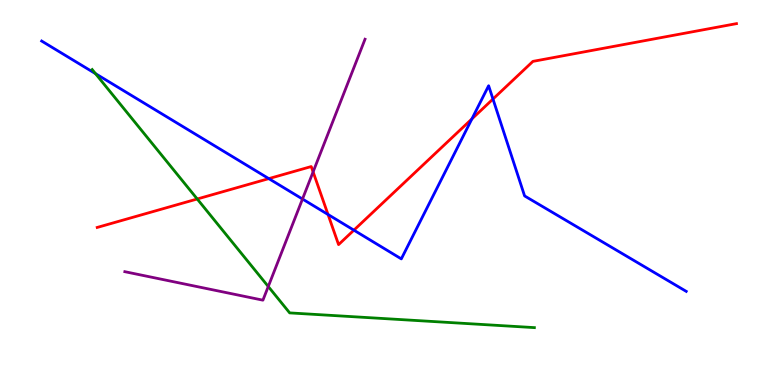[{'lines': ['blue', 'red'], 'intersections': [{'x': 3.47, 'y': 5.36}, {'x': 4.23, 'y': 4.43}, {'x': 4.57, 'y': 4.02}, {'x': 6.09, 'y': 6.91}, {'x': 6.36, 'y': 7.43}]}, {'lines': ['green', 'red'], 'intersections': [{'x': 2.54, 'y': 4.83}]}, {'lines': ['purple', 'red'], 'intersections': [{'x': 4.04, 'y': 5.54}]}, {'lines': ['blue', 'green'], 'intersections': [{'x': 1.23, 'y': 8.09}]}, {'lines': ['blue', 'purple'], 'intersections': [{'x': 3.9, 'y': 4.83}]}, {'lines': ['green', 'purple'], 'intersections': [{'x': 3.46, 'y': 2.56}]}]